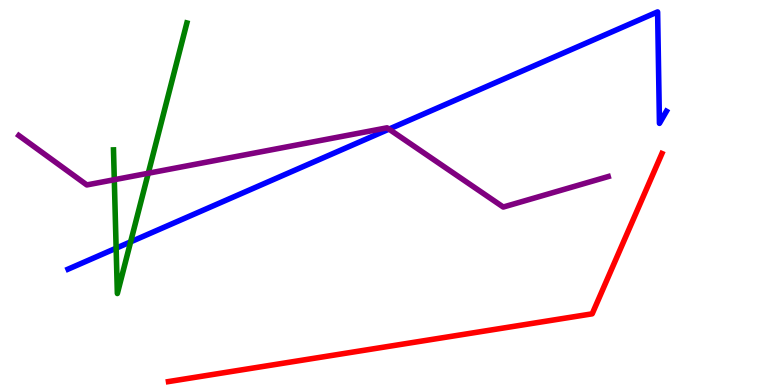[{'lines': ['blue', 'red'], 'intersections': []}, {'lines': ['green', 'red'], 'intersections': []}, {'lines': ['purple', 'red'], 'intersections': []}, {'lines': ['blue', 'green'], 'intersections': [{'x': 1.5, 'y': 3.55}, {'x': 1.69, 'y': 3.72}]}, {'lines': ['blue', 'purple'], 'intersections': [{'x': 5.02, 'y': 6.65}]}, {'lines': ['green', 'purple'], 'intersections': [{'x': 1.47, 'y': 5.33}, {'x': 1.91, 'y': 5.5}]}]